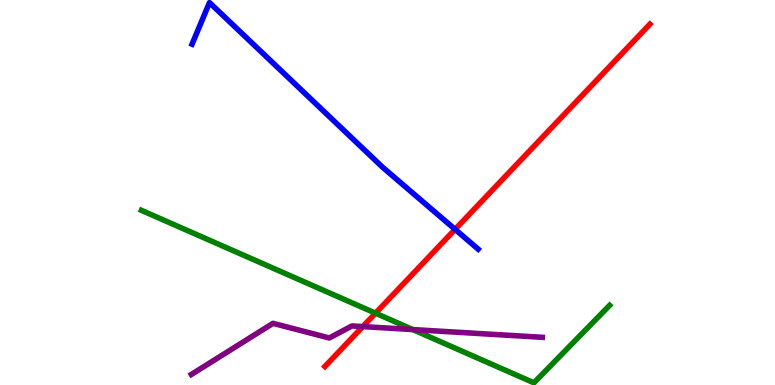[{'lines': ['blue', 'red'], 'intersections': [{'x': 5.87, 'y': 4.04}]}, {'lines': ['green', 'red'], 'intersections': [{'x': 4.85, 'y': 1.87}]}, {'lines': ['purple', 'red'], 'intersections': [{'x': 4.68, 'y': 1.52}]}, {'lines': ['blue', 'green'], 'intersections': []}, {'lines': ['blue', 'purple'], 'intersections': []}, {'lines': ['green', 'purple'], 'intersections': [{'x': 5.33, 'y': 1.44}]}]